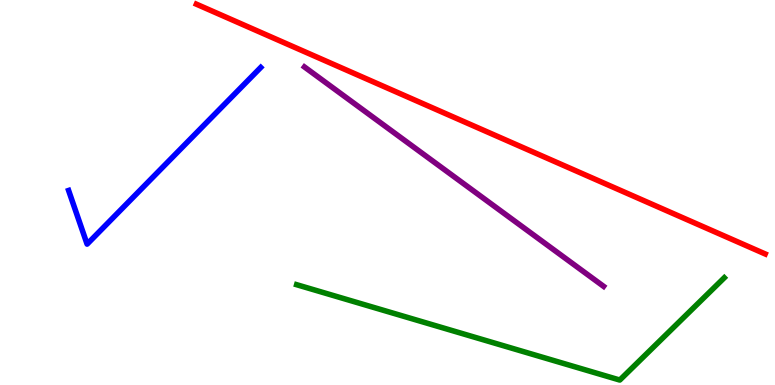[{'lines': ['blue', 'red'], 'intersections': []}, {'lines': ['green', 'red'], 'intersections': []}, {'lines': ['purple', 'red'], 'intersections': []}, {'lines': ['blue', 'green'], 'intersections': []}, {'lines': ['blue', 'purple'], 'intersections': []}, {'lines': ['green', 'purple'], 'intersections': []}]